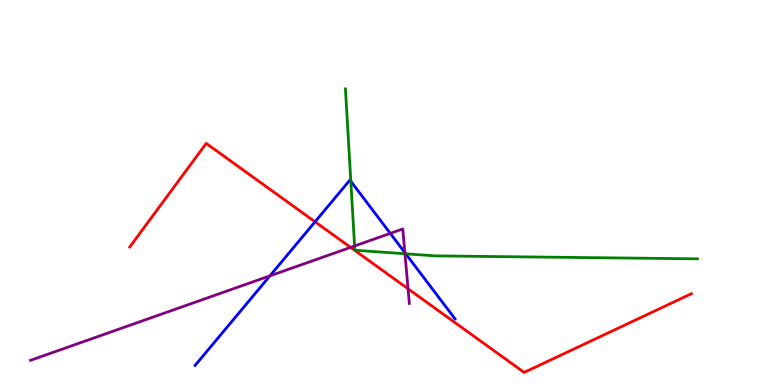[{'lines': ['blue', 'red'], 'intersections': [{'x': 4.07, 'y': 4.24}]}, {'lines': ['green', 'red'], 'intersections': []}, {'lines': ['purple', 'red'], 'intersections': [{'x': 4.52, 'y': 3.57}, {'x': 5.27, 'y': 2.5}]}, {'lines': ['blue', 'green'], 'intersections': [{'x': 4.53, 'y': 5.29}, {'x': 5.24, 'y': 3.41}]}, {'lines': ['blue', 'purple'], 'intersections': [{'x': 3.48, 'y': 2.84}, {'x': 5.04, 'y': 3.94}, {'x': 5.22, 'y': 3.44}]}, {'lines': ['green', 'purple'], 'intersections': [{'x': 4.58, 'y': 3.61}, {'x': 5.23, 'y': 3.41}]}]